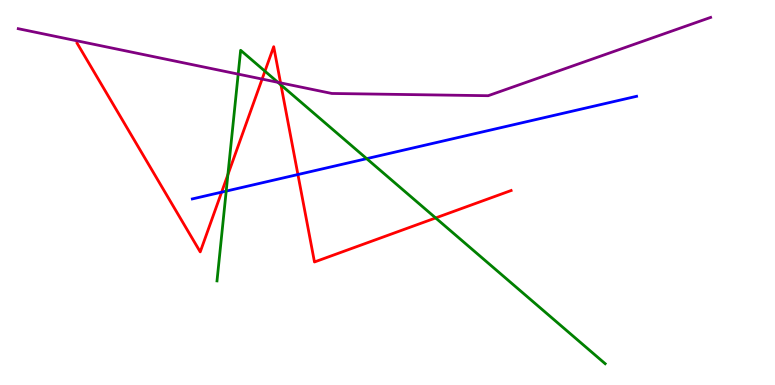[{'lines': ['blue', 'red'], 'intersections': [{'x': 2.86, 'y': 5.01}, {'x': 3.84, 'y': 5.47}]}, {'lines': ['green', 'red'], 'intersections': [{'x': 2.94, 'y': 5.46}, {'x': 3.42, 'y': 8.15}, {'x': 3.63, 'y': 7.79}, {'x': 5.62, 'y': 4.34}]}, {'lines': ['purple', 'red'], 'intersections': [{'x': 3.38, 'y': 7.95}, {'x': 3.62, 'y': 7.85}]}, {'lines': ['blue', 'green'], 'intersections': [{'x': 2.92, 'y': 5.04}, {'x': 4.73, 'y': 5.88}]}, {'lines': ['blue', 'purple'], 'intersections': []}, {'lines': ['green', 'purple'], 'intersections': [{'x': 3.07, 'y': 8.07}, {'x': 3.59, 'y': 7.86}]}]